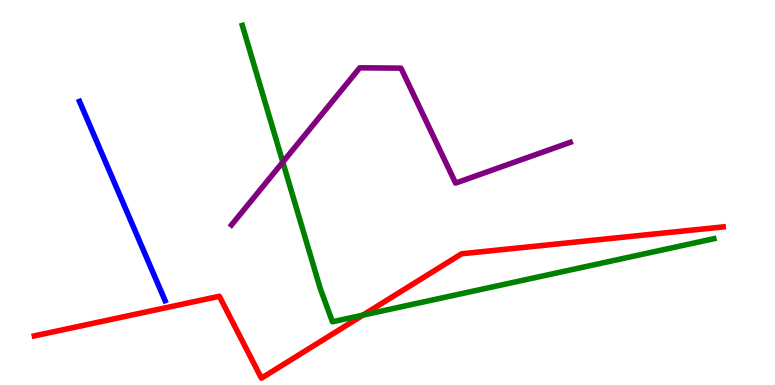[{'lines': ['blue', 'red'], 'intersections': []}, {'lines': ['green', 'red'], 'intersections': [{'x': 4.68, 'y': 1.82}]}, {'lines': ['purple', 'red'], 'intersections': []}, {'lines': ['blue', 'green'], 'intersections': []}, {'lines': ['blue', 'purple'], 'intersections': []}, {'lines': ['green', 'purple'], 'intersections': [{'x': 3.65, 'y': 5.79}]}]